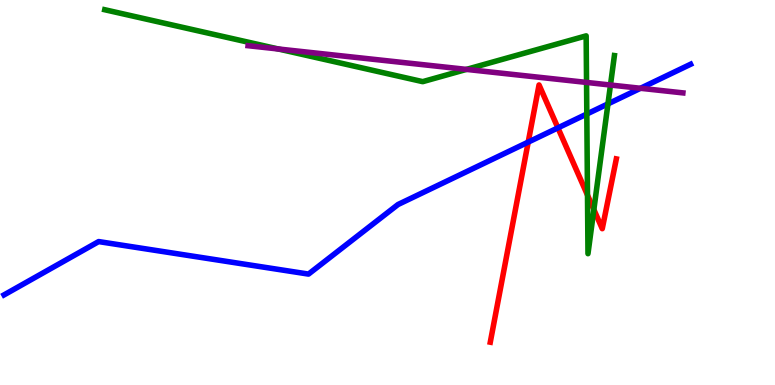[{'lines': ['blue', 'red'], 'intersections': [{'x': 6.82, 'y': 6.31}, {'x': 7.2, 'y': 6.68}]}, {'lines': ['green', 'red'], 'intersections': [{'x': 7.58, 'y': 4.93}, {'x': 7.66, 'y': 4.56}]}, {'lines': ['purple', 'red'], 'intersections': []}, {'lines': ['blue', 'green'], 'intersections': [{'x': 7.57, 'y': 7.04}, {'x': 7.84, 'y': 7.3}]}, {'lines': ['blue', 'purple'], 'intersections': [{'x': 8.26, 'y': 7.71}]}, {'lines': ['green', 'purple'], 'intersections': [{'x': 3.59, 'y': 8.73}, {'x': 6.02, 'y': 8.2}, {'x': 7.57, 'y': 7.86}, {'x': 7.88, 'y': 7.79}]}]